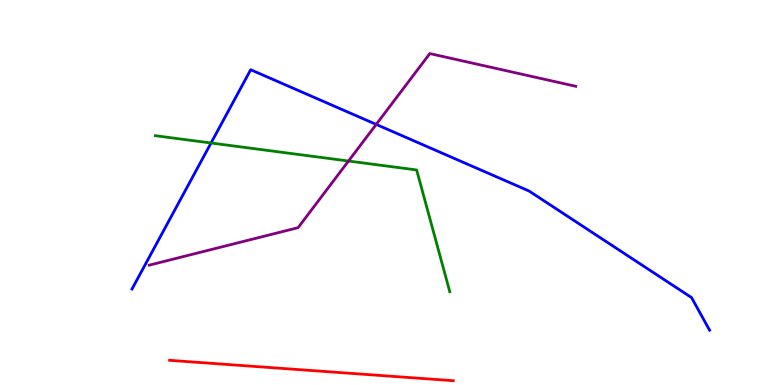[{'lines': ['blue', 'red'], 'intersections': []}, {'lines': ['green', 'red'], 'intersections': []}, {'lines': ['purple', 'red'], 'intersections': []}, {'lines': ['blue', 'green'], 'intersections': [{'x': 2.72, 'y': 6.29}]}, {'lines': ['blue', 'purple'], 'intersections': [{'x': 4.85, 'y': 6.77}]}, {'lines': ['green', 'purple'], 'intersections': [{'x': 4.5, 'y': 5.82}]}]